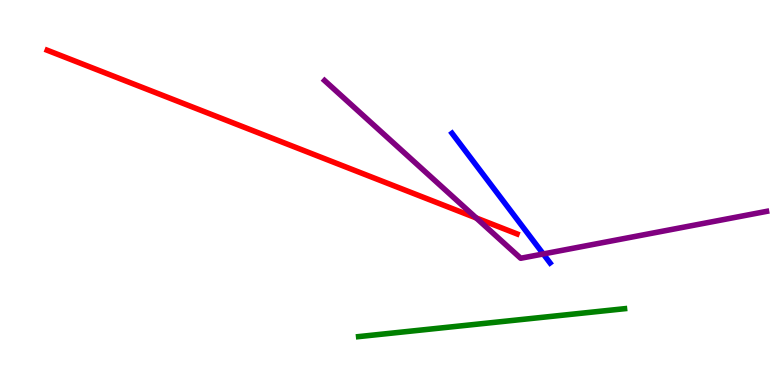[{'lines': ['blue', 'red'], 'intersections': []}, {'lines': ['green', 'red'], 'intersections': []}, {'lines': ['purple', 'red'], 'intersections': [{'x': 6.14, 'y': 4.34}]}, {'lines': ['blue', 'green'], 'intersections': []}, {'lines': ['blue', 'purple'], 'intersections': [{'x': 7.01, 'y': 3.4}]}, {'lines': ['green', 'purple'], 'intersections': []}]